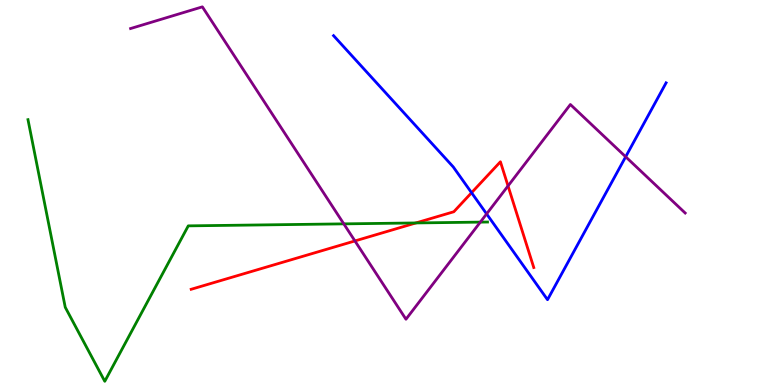[{'lines': ['blue', 'red'], 'intersections': [{'x': 6.08, 'y': 4.99}]}, {'lines': ['green', 'red'], 'intersections': [{'x': 5.37, 'y': 4.21}]}, {'lines': ['purple', 'red'], 'intersections': [{'x': 4.58, 'y': 3.74}, {'x': 6.56, 'y': 5.17}]}, {'lines': ['blue', 'green'], 'intersections': []}, {'lines': ['blue', 'purple'], 'intersections': [{'x': 6.28, 'y': 4.44}, {'x': 8.07, 'y': 5.93}]}, {'lines': ['green', 'purple'], 'intersections': [{'x': 4.44, 'y': 4.19}, {'x': 6.2, 'y': 4.23}]}]